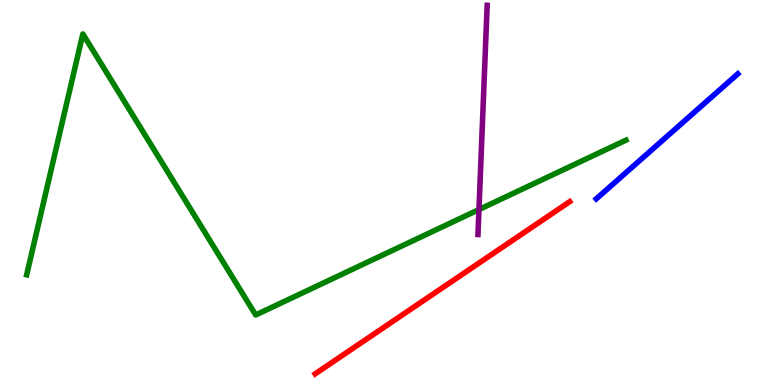[{'lines': ['blue', 'red'], 'intersections': []}, {'lines': ['green', 'red'], 'intersections': []}, {'lines': ['purple', 'red'], 'intersections': []}, {'lines': ['blue', 'green'], 'intersections': []}, {'lines': ['blue', 'purple'], 'intersections': []}, {'lines': ['green', 'purple'], 'intersections': [{'x': 6.18, 'y': 4.56}]}]